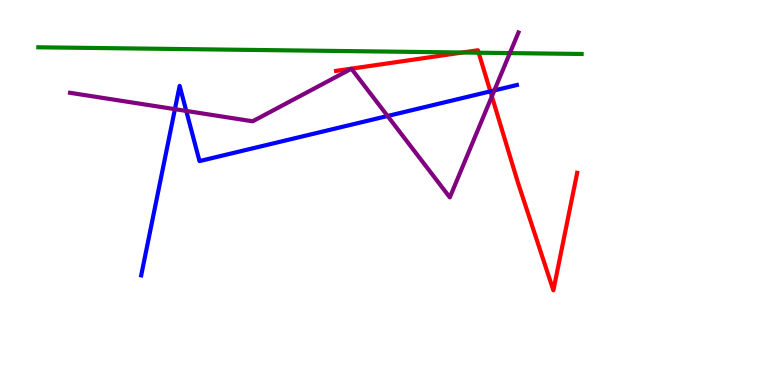[{'lines': ['blue', 'red'], 'intersections': [{'x': 6.33, 'y': 7.63}]}, {'lines': ['green', 'red'], 'intersections': [{'x': 5.97, 'y': 8.64}, {'x': 6.18, 'y': 8.63}]}, {'lines': ['purple', 'red'], 'intersections': [{'x': 6.35, 'y': 7.5}]}, {'lines': ['blue', 'green'], 'intersections': []}, {'lines': ['blue', 'purple'], 'intersections': [{'x': 2.26, 'y': 7.16}, {'x': 2.4, 'y': 7.12}, {'x': 5.0, 'y': 6.99}, {'x': 6.38, 'y': 7.65}]}, {'lines': ['green', 'purple'], 'intersections': [{'x': 6.58, 'y': 8.62}]}]